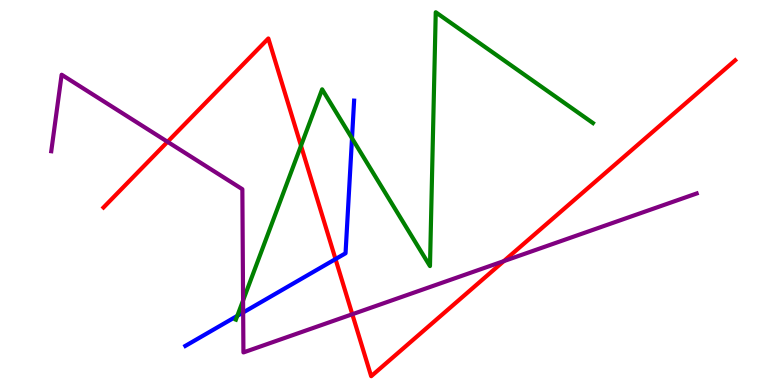[{'lines': ['blue', 'red'], 'intersections': [{'x': 4.33, 'y': 3.27}]}, {'lines': ['green', 'red'], 'intersections': [{'x': 3.88, 'y': 6.21}]}, {'lines': ['purple', 'red'], 'intersections': [{'x': 2.16, 'y': 6.32}, {'x': 4.55, 'y': 1.84}, {'x': 6.5, 'y': 3.22}]}, {'lines': ['blue', 'green'], 'intersections': [{'x': 3.06, 'y': 1.8}, {'x': 4.54, 'y': 6.41}]}, {'lines': ['blue', 'purple'], 'intersections': [{'x': 3.14, 'y': 1.88}]}, {'lines': ['green', 'purple'], 'intersections': [{'x': 3.14, 'y': 2.2}]}]